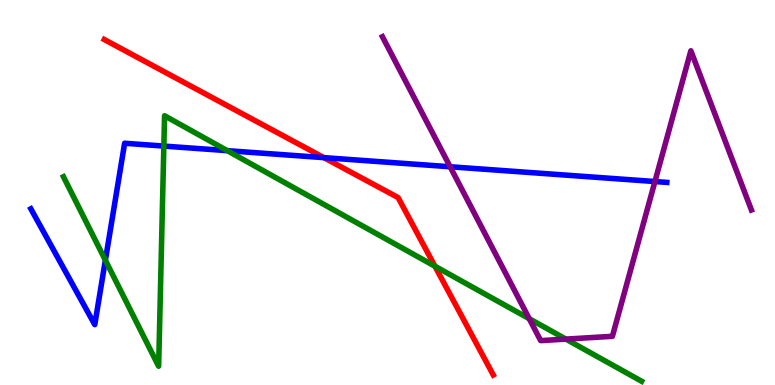[{'lines': ['blue', 'red'], 'intersections': [{'x': 4.18, 'y': 5.91}]}, {'lines': ['green', 'red'], 'intersections': [{'x': 5.61, 'y': 3.09}]}, {'lines': ['purple', 'red'], 'intersections': []}, {'lines': ['blue', 'green'], 'intersections': [{'x': 1.36, 'y': 3.24}, {'x': 2.11, 'y': 6.21}, {'x': 2.93, 'y': 6.09}]}, {'lines': ['blue', 'purple'], 'intersections': [{'x': 5.81, 'y': 5.67}, {'x': 8.45, 'y': 5.28}]}, {'lines': ['green', 'purple'], 'intersections': [{'x': 6.83, 'y': 1.72}, {'x': 7.3, 'y': 1.19}]}]